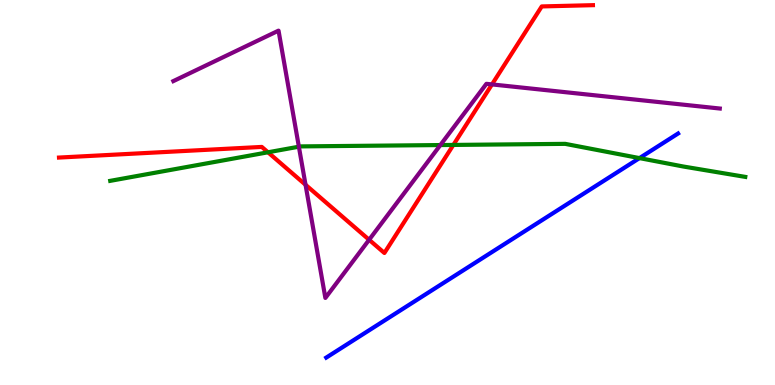[{'lines': ['blue', 'red'], 'intersections': []}, {'lines': ['green', 'red'], 'intersections': [{'x': 3.46, 'y': 6.04}, {'x': 5.85, 'y': 6.24}]}, {'lines': ['purple', 'red'], 'intersections': [{'x': 3.94, 'y': 5.2}, {'x': 4.76, 'y': 3.77}, {'x': 6.35, 'y': 7.81}]}, {'lines': ['blue', 'green'], 'intersections': [{'x': 8.25, 'y': 5.89}]}, {'lines': ['blue', 'purple'], 'intersections': []}, {'lines': ['green', 'purple'], 'intersections': [{'x': 3.86, 'y': 6.19}, {'x': 5.68, 'y': 6.23}]}]